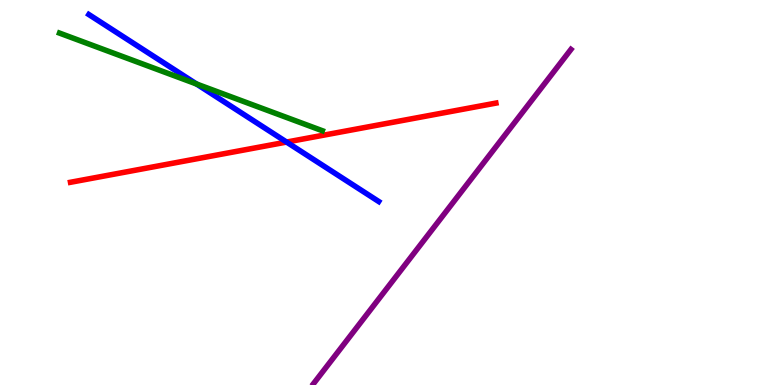[{'lines': ['blue', 'red'], 'intersections': [{'x': 3.7, 'y': 6.31}]}, {'lines': ['green', 'red'], 'intersections': []}, {'lines': ['purple', 'red'], 'intersections': []}, {'lines': ['blue', 'green'], 'intersections': [{'x': 2.54, 'y': 7.82}]}, {'lines': ['blue', 'purple'], 'intersections': []}, {'lines': ['green', 'purple'], 'intersections': []}]